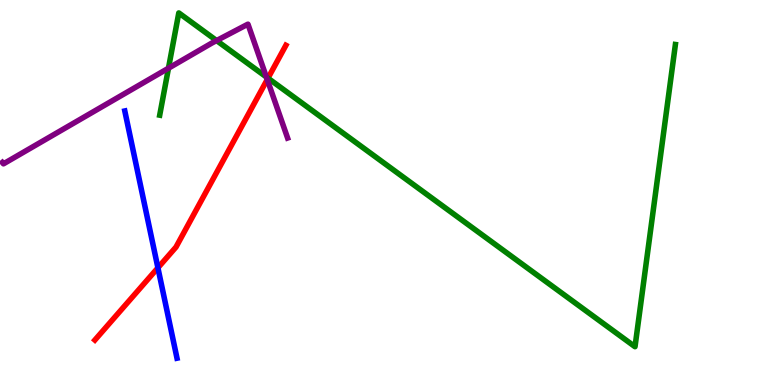[{'lines': ['blue', 'red'], 'intersections': [{'x': 2.04, 'y': 3.04}]}, {'lines': ['green', 'red'], 'intersections': [{'x': 3.46, 'y': 7.97}]}, {'lines': ['purple', 'red'], 'intersections': [{'x': 3.45, 'y': 7.93}]}, {'lines': ['blue', 'green'], 'intersections': []}, {'lines': ['blue', 'purple'], 'intersections': []}, {'lines': ['green', 'purple'], 'intersections': [{'x': 2.17, 'y': 8.23}, {'x': 2.79, 'y': 8.95}, {'x': 3.44, 'y': 8.0}]}]